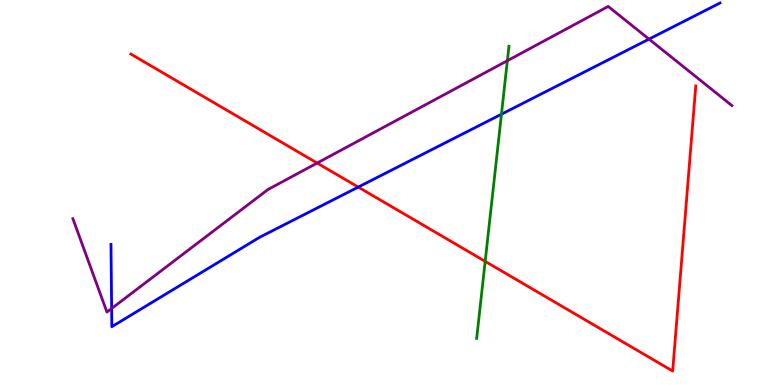[{'lines': ['blue', 'red'], 'intersections': [{'x': 4.62, 'y': 5.14}]}, {'lines': ['green', 'red'], 'intersections': [{'x': 6.26, 'y': 3.21}]}, {'lines': ['purple', 'red'], 'intersections': [{'x': 4.09, 'y': 5.76}]}, {'lines': ['blue', 'green'], 'intersections': [{'x': 6.47, 'y': 7.03}]}, {'lines': ['blue', 'purple'], 'intersections': [{'x': 1.44, 'y': 1.99}, {'x': 8.37, 'y': 8.98}]}, {'lines': ['green', 'purple'], 'intersections': [{'x': 6.55, 'y': 8.42}]}]